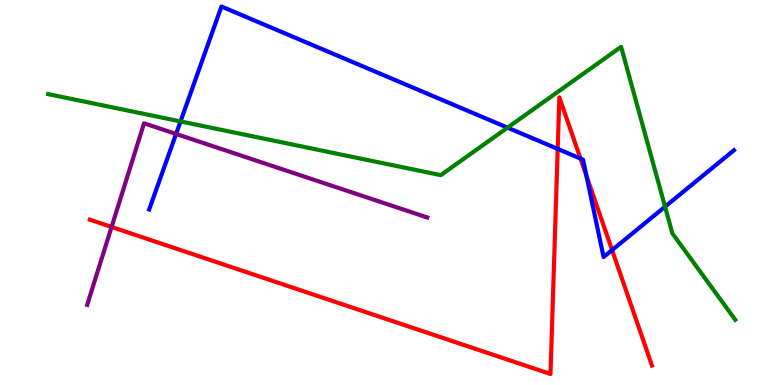[{'lines': ['blue', 'red'], 'intersections': [{'x': 7.2, 'y': 6.13}, {'x': 7.49, 'y': 5.88}, {'x': 7.57, 'y': 5.43}, {'x': 7.9, 'y': 3.5}]}, {'lines': ['green', 'red'], 'intersections': []}, {'lines': ['purple', 'red'], 'intersections': [{'x': 1.44, 'y': 4.1}]}, {'lines': ['blue', 'green'], 'intersections': [{'x': 2.33, 'y': 6.85}, {'x': 6.55, 'y': 6.68}, {'x': 8.58, 'y': 4.63}]}, {'lines': ['blue', 'purple'], 'intersections': [{'x': 2.27, 'y': 6.52}]}, {'lines': ['green', 'purple'], 'intersections': []}]